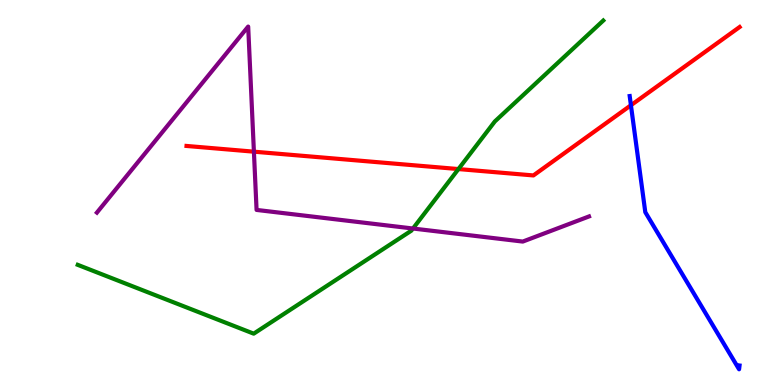[{'lines': ['blue', 'red'], 'intersections': [{'x': 8.14, 'y': 7.27}]}, {'lines': ['green', 'red'], 'intersections': [{'x': 5.92, 'y': 5.61}]}, {'lines': ['purple', 'red'], 'intersections': [{'x': 3.28, 'y': 6.06}]}, {'lines': ['blue', 'green'], 'intersections': []}, {'lines': ['blue', 'purple'], 'intersections': []}, {'lines': ['green', 'purple'], 'intersections': [{'x': 5.33, 'y': 4.06}]}]